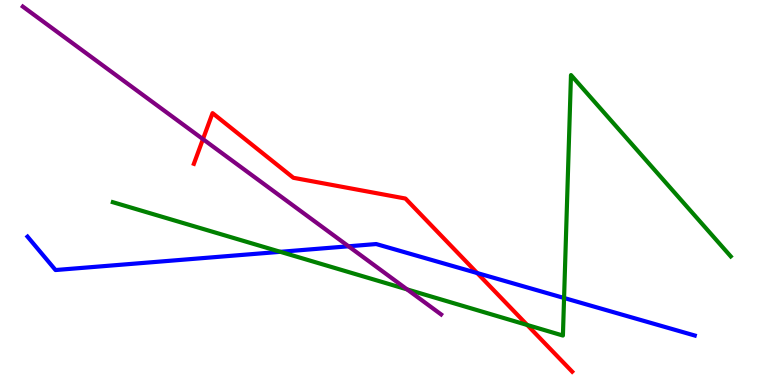[{'lines': ['blue', 'red'], 'intersections': [{'x': 6.16, 'y': 2.91}]}, {'lines': ['green', 'red'], 'intersections': [{'x': 6.8, 'y': 1.56}]}, {'lines': ['purple', 'red'], 'intersections': [{'x': 2.62, 'y': 6.39}]}, {'lines': ['blue', 'green'], 'intersections': [{'x': 3.62, 'y': 3.46}, {'x': 7.28, 'y': 2.26}]}, {'lines': ['blue', 'purple'], 'intersections': [{'x': 4.5, 'y': 3.6}]}, {'lines': ['green', 'purple'], 'intersections': [{'x': 5.25, 'y': 2.48}]}]